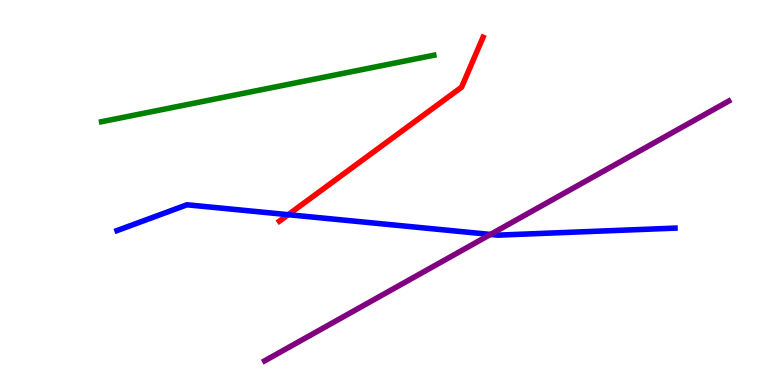[{'lines': ['blue', 'red'], 'intersections': [{'x': 3.72, 'y': 4.42}]}, {'lines': ['green', 'red'], 'intersections': []}, {'lines': ['purple', 'red'], 'intersections': []}, {'lines': ['blue', 'green'], 'intersections': []}, {'lines': ['blue', 'purple'], 'intersections': [{'x': 6.33, 'y': 3.91}]}, {'lines': ['green', 'purple'], 'intersections': []}]